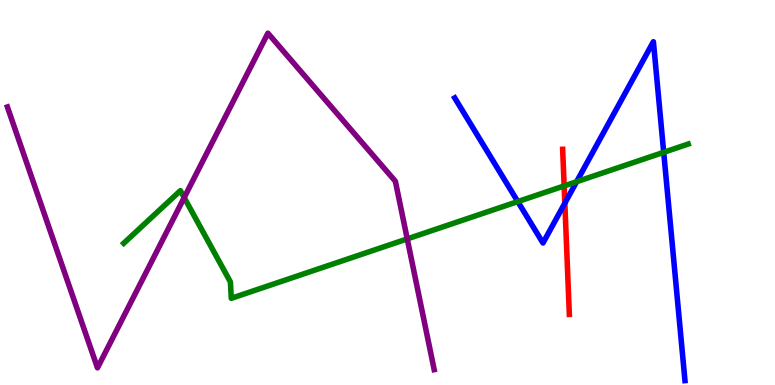[{'lines': ['blue', 'red'], 'intersections': [{'x': 7.29, 'y': 4.72}]}, {'lines': ['green', 'red'], 'intersections': [{'x': 7.28, 'y': 5.17}]}, {'lines': ['purple', 'red'], 'intersections': []}, {'lines': ['blue', 'green'], 'intersections': [{'x': 6.68, 'y': 4.76}, {'x': 7.44, 'y': 5.28}, {'x': 8.56, 'y': 6.04}]}, {'lines': ['blue', 'purple'], 'intersections': []}, {'lines': ['green', 'purple'], 'intersections': [{'x': 2.38, 'y': 4.87}, {'x': 5.25, 'y': 3.79}]}]